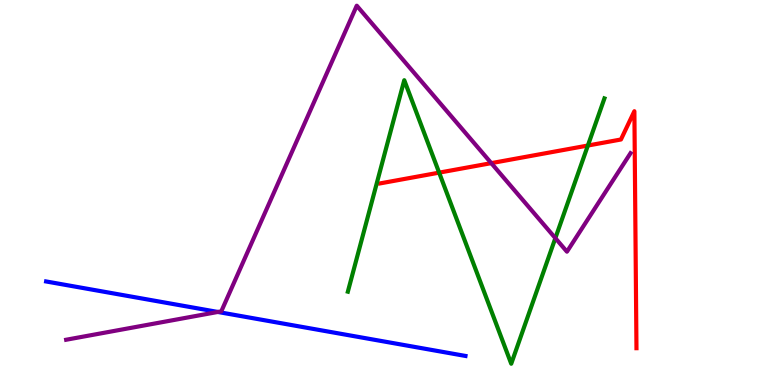[{'lines': ['blue', 'red'], 'intersections': []}, {'lines': ['green', 'red'], 'intersections': [{'x': 5.67, 'y': 5.52}, {'x': 7.59, 'y': 6.22}]}, {'lines': ['purple', 'red'], 'intersections': [{'x': 6.34, 'y': 5.76}]}, {'lines': ['blue', 'green'], 'intersections': []}, {'lines': ['blue', 'purple'], 'intersections': [{'x': 2.81, 'y': 1.9}]}, {'lines': ['green', 'purple'], 'intersections': [{'x': 7.17, 'y': 3.81}]}]